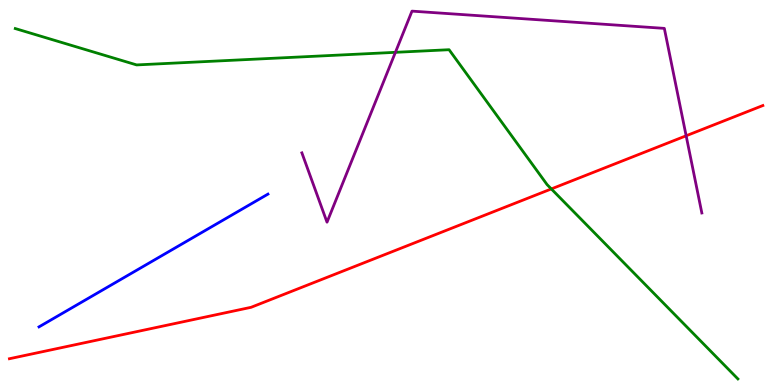[{'lines': ['blue', 'red'], 'intersections': []}, {'lines': ['green', 'red'], 'intersections': [{'x': 7.11, 'y': 5.09}]}, {'lines': ['purple', 'red'], 'intersections': [{'x': 8.85, 'y': 6.47}]}, {'lines': ['blue', 'green'], 'intersections': []}, {'lines': ['blue', 'purple'], 'intersections': []}, {'lines': ['green', 'purple'], 'intersections': [{'x': 5.1, 'y': 8.64}]}]